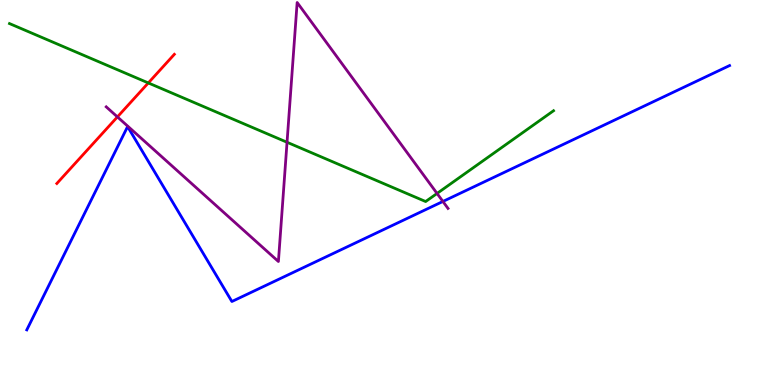[{'lines': ['blue', 'red'], 'intersections': []}, {'lines': ['green', 'red'], 'intersections': [{'x': 1.91, 'y': 7.85}]}, {'lines': ['purple', 'red'], 'intersections': [{'x': 1.52, 'y': 6.96}]}, {'lines': ['blue', 'green'], 'intersections': []}, {'lines': ['blue', 'purple'], 'intersections': [{'x': 5.72, 'y': 4.77}]}, {'lines': ['green', 'purple'], 'intersections': [{'x': 3.7, 'y': 6.3}, {'x': 5.64, 'y': 4.98}]}]